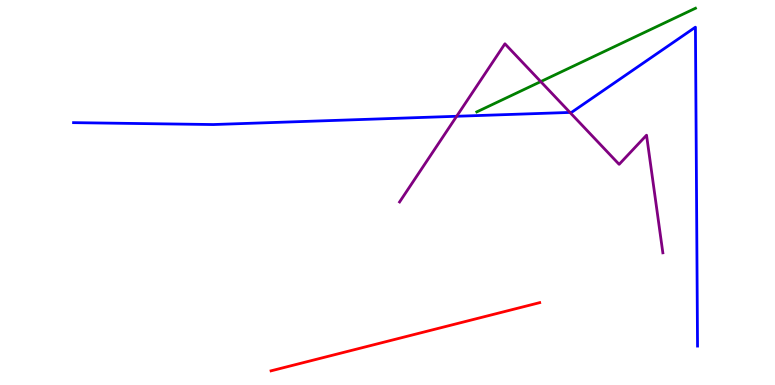[{'lines': ['blue', 'red'], 'intersections': []}, {'lines': ['green', 'red'], 'intersections': []}, {'lines': ['purple', 'red'], 'intersections': []}, {'lines': ['blue', 'green'], 'intersections': []}, {'lines': ['blue', 'purple'], 'intersections': [{'x': 5.89, 'y': 6.98}, {'x': 7.35, 'y': 7.08}]}, {'lines': ['green', 'purple'], 'intersections': [{'x': 6.98, 'y': 7.88}]}]